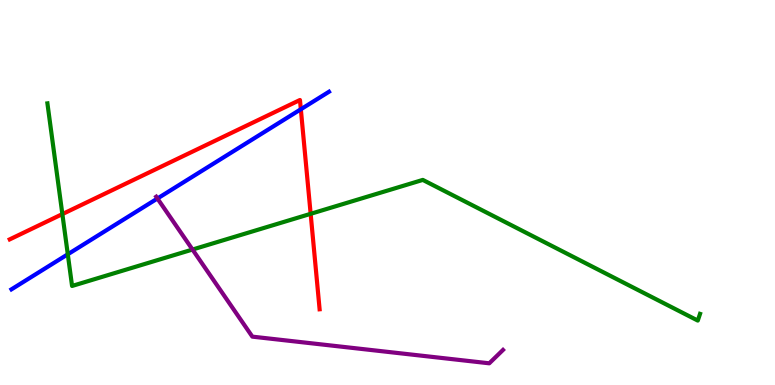[{'lines': ['blue', 'red'], 'intersections': [{'x': 3.88, 'y': 7.16}]}, {'lines': ['green', 'red'], 'intersections': [{'x': 0.805, 'y': 4.44}, {'x': 4.01, 'y': 4.45}]}, {'lines': ['purple', 'red'], 'intersections': []}, {'lines': ['blue', 'green'], 'intersections': [{'x': 0.875, 'y': 3.4}]}, {'lines': ['blue', 'purple'], 'intersections': [{'x': 2.03, 'y': 4.84}]}, {'lines': ['green', 'purple'], 'intersections': [{'x': 2.48, 'y': 3.52}]}]